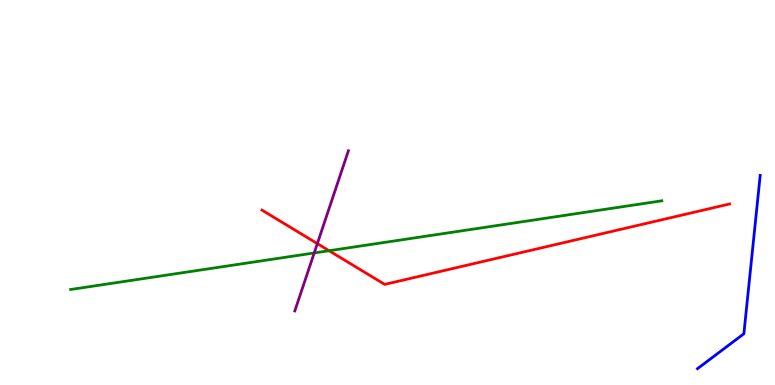[{'lines': ['blue', 'red'], 'intersections': []}, {'lines': ['green', 'red'], 'intersections': [{'x': 4.25, 'y': 3.49}]}, {'lines': ['purple', 'red'], 'intersections': [{'x': 4.09, 'y': 3.67}]}, {'lines': ['blue', 'green'], 'intersections': []}, {'lines': ['blue', 'purple'], 'intersections': []}, {'lines': ['green', 'purple'], 'intersections': [{'x': 4.05, 'y': 3.43}]}]